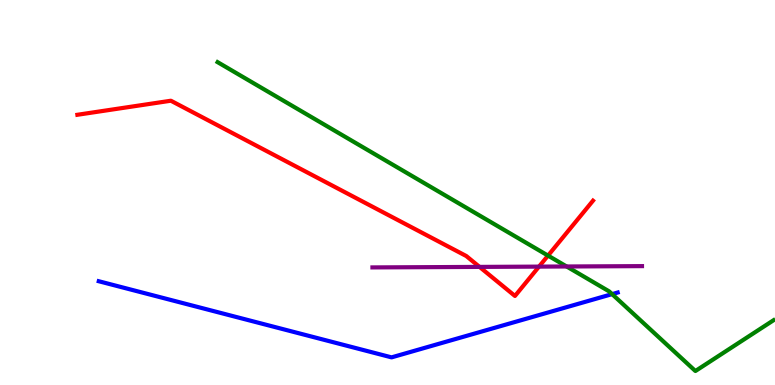[{'lines': ['blue', 'red'], 'intersections': []}, {'lines': ['green', 'red'], 'intersections': [{'x': 7.07, 'y': 3.36}]}, {'lines': ['purple', 'red'], 'intersections': [{'x': 6.19, 'y': 3.07}, {'x': 6.95, 'y': 3.07}]}, {'lines': ['blue', 'green'], 'intersections': [{'x': 7.9, 'y': 2.36}]}, {'lines': ['blue', 'purple'], 'intersections': []}, {'lines': ['green', 'purple'], 'intersections': [{'x': 7.31, 'y': 3.08}]}]